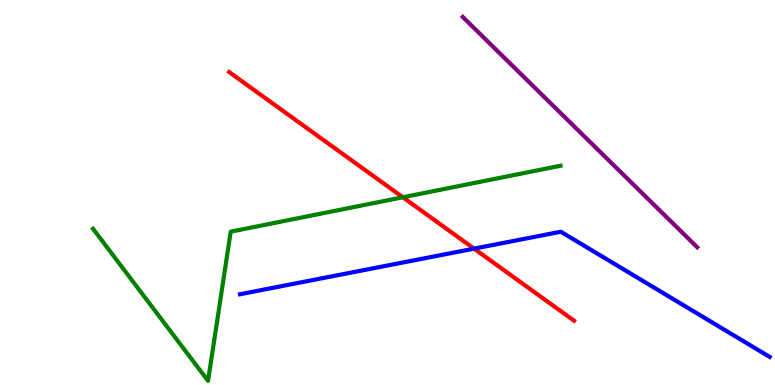[{'lines': ['blue', 'red'], 'intersections': [{'x': 6.12, 'y': 3.54}]}, {'lines': ['green', 'red'], 'intersections': [{'x': 5.2, 'y': 4.88}]}, {'lines': ['purple', 'red'], 'intersections': []}, {'lines': ['blue', 'green'], 'intersections': []}, {'lines': ['blue', 'purple'], 'intersections': []}, {'lines': ['green', 'purple'], 'intersections': []}]